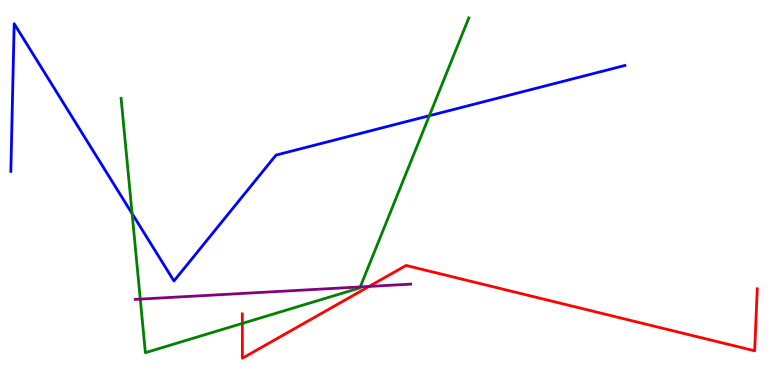[{'lines': ['blue', 'red'], 'intersections': []}, {'lines': ['green', 'red'], 'intersections': [{'x': 3.13, 'y': 1.6}]}, {'lines': ['purple', 'red'], 'intersections': [{'x': 4.76, 'y': 2.56}]}, {'lines': ['blue', 'green'], 'intersections': [{'x': 1.7, 'y': 4.45}, {'x': 5.54, 'y': 6.99}]}, {'lines': ['blue', 'purple'], 'intersections': []}, {'lines': ['green', 'purple'], 'intersections': [{'x': 1.81, 'y': 2.23}, {'x': 4.65, 'y': 2.55}]}]